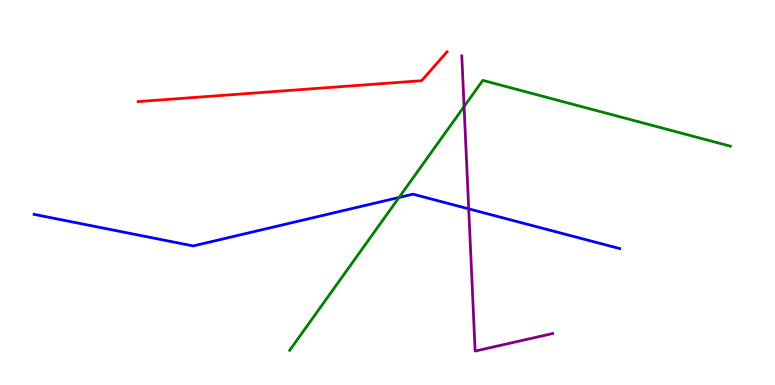[{'lines': ['blue', 'red'], 'intersections': []}, {'lines': ['green', 'red'], 'intersections': []}, {'lines': ['purple', 'red'], 'intersections': []}, {'lines': ['blue', 'green'], 'intersections': [{'x': 5.15, 'y': 4.87}]}, {'lines': ['blue', 'purple'], 'intersections': [{'x': 6.05, 'y': 4.58}]}, {'lines': ['green', 'purple'], 'intersections': [{'x': 5.99, 'y': 7.23}]}]